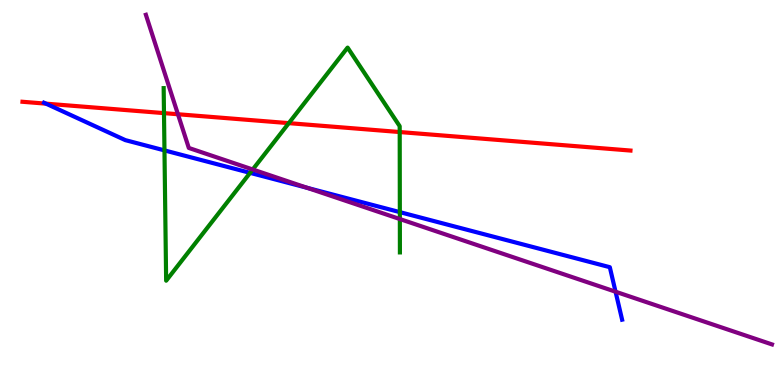[{'lines': ['blue', 'red'], 'intersections': [{'x': 0.593, 'y': 7.31}]}, {'lines': ['green', 'red'], 'intersections': [{'x': 2.12, 'y': 7.06}, {'x': 3.73, 'y': 6.8}, {'x': 5.16, 'y': 6.57}]}, {'lines': ['purple', 'red'], 'intersections': [{'x': 2.3, 'y': 7.03}]}, {'lines': ['blue', 'green'], 'intersections': [{'x': 2.12, 'y': 6.09}, {'x': 3.23, 'y': 5.51}, {'x': 5.16, 'y': 4.49}]}, {'lines': ['blue', 'purple'], 'intersections': [{'x': 3.96, 'y': 5.12}, {'x': 7.94, 'y': 2.42}]}, {'lines': ['green', 'purple'], 'intersections': [{'x': 3.26, 'y': 5.6}, {'x': 5.16, 'y': 4.31}]}]